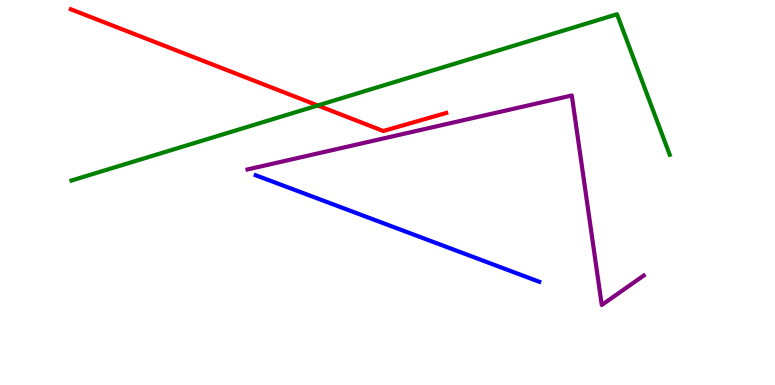[{'lines': ['blue', 'red'], 'intersections': []}, {'lines': ['green', 'red'], 'intersections': [{'x': 4.1, 'y': 7.26}]}, {'lines': ['purple', 'red'], 'intersections': []}, {'lines': ['blue', 'green'], 'intersections': []}, {'lines': ['blue', 'purple'], 'intersections': []}, {'lines': ['green', 'purple'], 'intersections': []}]